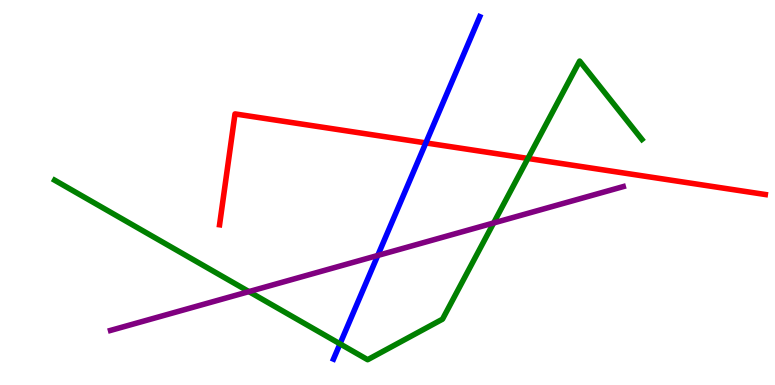[{'lines': ['blue', 'red'], 'intersections': [{'x': 5.49, 'y': 6.29}]}, {'lines': ['green', 'red'], 'intersections': [{'x': 6.81, 'y': 5.88}]}, {'lines': ['purple', 'red'], 'intersections': []}, {'lines': ['blue', 'green'], 'intersections': [{'x': 4.39, 'y': 1.07}]}, {'lines': ['blue', 'purple'], 'intersections': [{'x': 4.87, 'y': 3.36}]}, {'lines': ['green', 'purple'], 'intersections': [{'x': 3.21, 'y': 2.43}, {'x': 6.37, 'y': 4.21}]}]